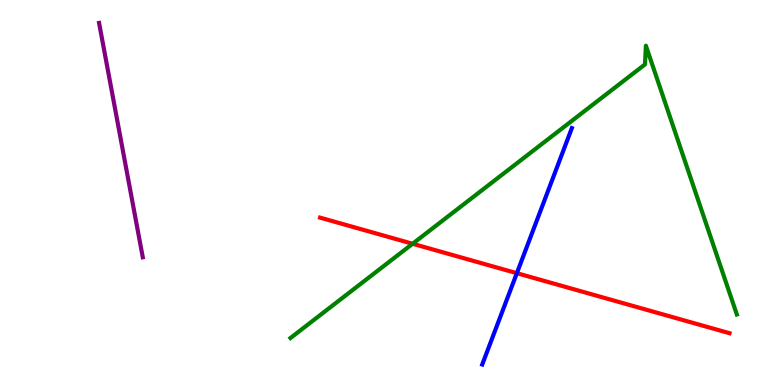[{'lines': ['blue', 'red'], 'intersections': [{'x': 6.67, 'y': 2.9}]}, {'lines': ['green', 'red'], 'intersections': [{'x': 5.32, 'y': 3.67}]}, {'lines': ['purple', 'red'], 'intersections': []}, {'lines': ['blue', 'green'], 'intersections': []}, {'lines': ['blue', 'purple'], 'intersections': []}, {'lines': ['green', 'purple'], 'intersections': []}]